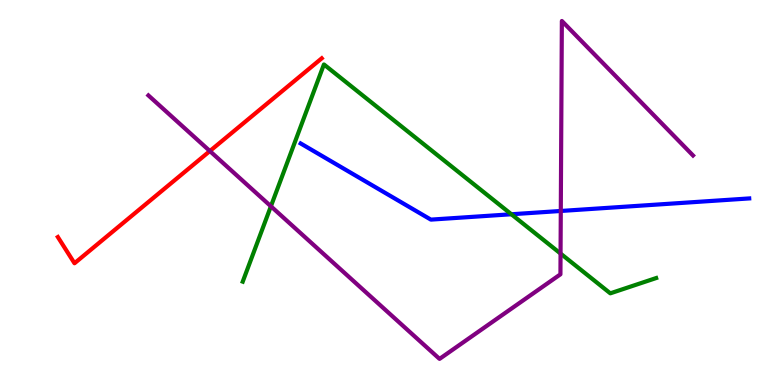[{'lines': ['blue', 'red'], 'intersections': []}, {'lines': ['green', 'red'], 'intersections': []}, {'lines': ['purple', 'red'], 'intersections': [{'x': 2.71, 'y': 6.08}]}, {'lines': ['blue', 'green'], 'intersections': [{'x': 6.6, 'y': 4.43}]}, {'lines': ['blue', 'purple'], 'intersections': [{'x': 7.24, 'y': 4.52}]}, {'lines': ['green', 'purple'], 'intersections': [{'x': 3.5, 'y': 4.64}, {'x': 7.23, 'y': 3.41}]}]